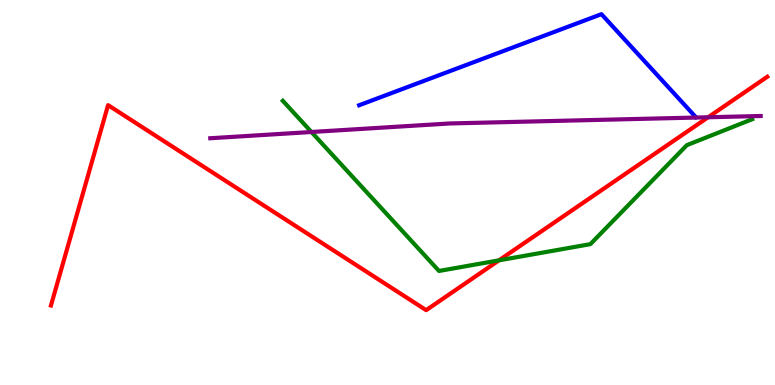[{'lines': ['blue', 'red'], 'intersections': []}, {'lines': ['green', 'red'], 'intersections': [{'x': 6.44, 'y': 3.24}]}, {'lines': ['purple', 'red'], 'intersections': [{'x': 9.14, 'y': 6.95}]}, {'lines': ['blue', 'green'], 'intersections': []}, {'lines': ['blue', 'purple'], 'intersections': []}, {'lines': ['green', 'purple'], 'intersections': [{'x': 4.02, 'y': 6.57}]}]